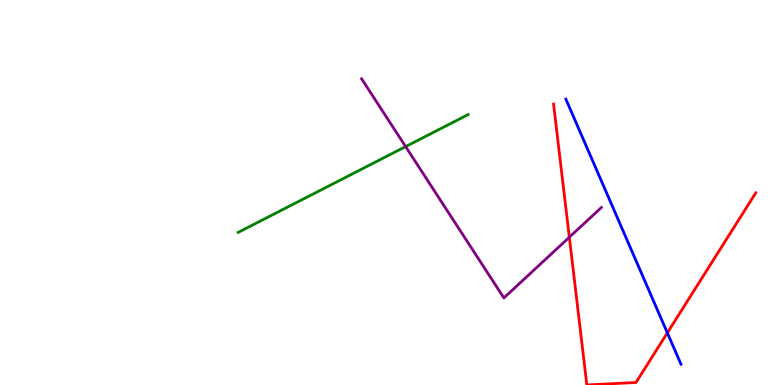[{'lines': ['blue', 'red'], 'intersections': [{'x': 8.61, 'y': 1.35}]}, {'lines': ['green', 'red'], 'intersections': []}, {'lines': ['purple', 'red'], 'intersections': [{'x': 7.35, 'y': 3.84}]}, {'lines': ['blue', 'green'], 'intersections': []}, {'lines': ['blue', 'purple'], 'intersections': []}, {'lines': ['green', 'purple'], 'intersections': [{'x': 5.23, 'y': 6.19}]}]